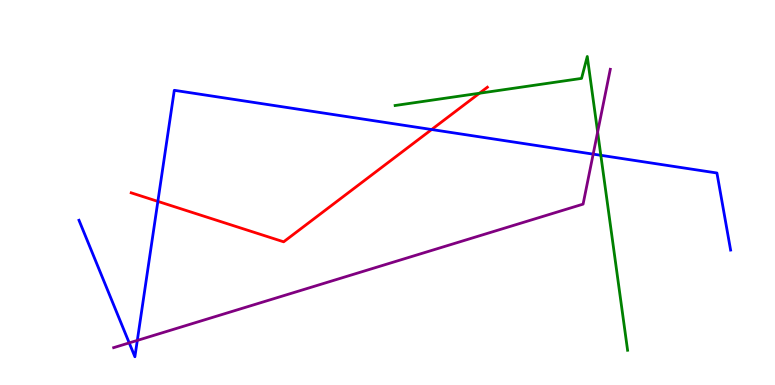[{'lines': ['blue', 'red'], 'intersections': [{'x': 2.04, 'y': 4.77}, {'x': 5.57, 'y': 6.64}]}, {'lines': ['green', 'red'], 'intersections': [{'x': 6.19, 'y': 7.58}]}, {'lines': ['purple', 'red'], 'intersections': []}, {'lines': ['blue', 'green'], 'intersections': [{'x': 7.75, 'y': 5.97}]}, {'lines': ['blue', 'purple'], 'intersections': [{'x': 1.67, 'y': 1.09}, {'x': 1.77, 'y': 1.16}, {'x': 7.65, 'y': 6.0}]}, {'lines': ['green', 'purple'], 'intersections': [{'x': 7.71, 'y': 6.57}]}]